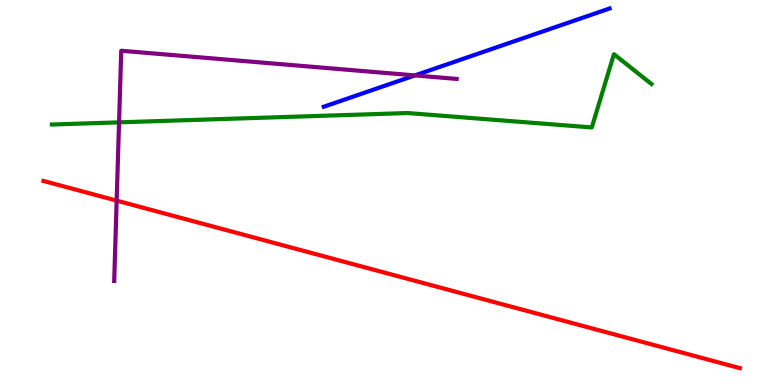[{'lines': ['blue', 'red'], 'intersections': []}, {'lines': ['green', 'red'], 'intersections': []}, {'lines': ['purple', 'red'], 'intersections': [{'x': 1.51, 'y': 4.79}]}, {'lines': ['blue', 'green'], 'intersections': []}, {'lines': ['blue', 'purple'], 'intersections': [{'x': 5.35, 'y': 8.04}]}, {'lines': ['green', 'purple'], 'intersections': [{'x': 1.54, 'y': 6.82}]}]